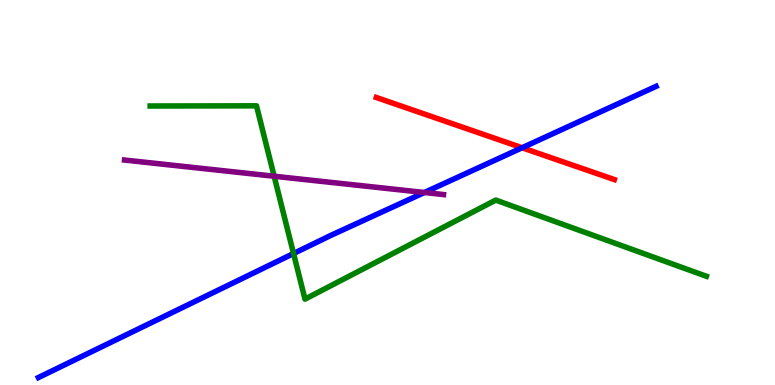[{'lines': ['blue', 'red'], 'intersections': [{'x': 6.74, 'y': 6.16}]}, {'lines': ['green', 'red'], 'intersections': []}, {'lines': ['purple', 'red'], 'intersections': []}, {'lines': ['blue', 'green'], 'intersections': [{'x': 3.79, 'y': 3.42}]}, {'lines': ['blue', 'purple'], 'intersections': [{'x': 5.48, 'y': 5.0}]}, {'lines': ['green', 'purple'], 'intersections': [{'x': 3.54, 'y': 5.42}]}]